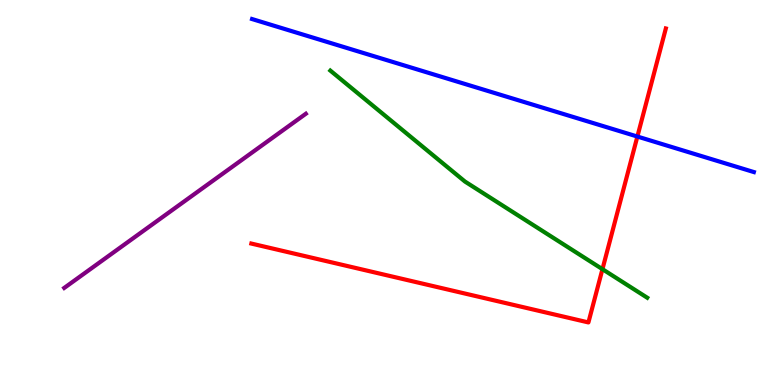[{'lines': ['blue', 'red'], 'intersections': [{'x': 8.22, 'y': 6.45}]}, {'lines': ['green', 'red'], 'intersections': [{'x': 7.77, 'y': 3.01}]}, {'lines': ['purple', 'red'], 'intersections': []}, {'lines': ['blue', 'green'], 'intersections': []}, {'lines': ['blue', 'purple'], 'intersections': []}, {'lines': ['green', 'purple'], 'intersections': []}]